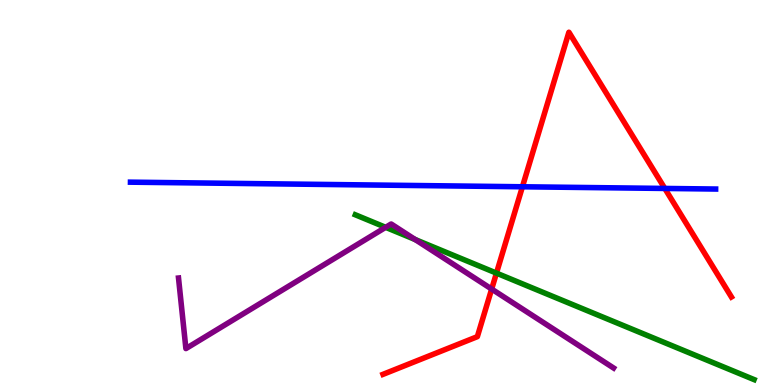[{'lines': ['blue', 'red'], 'intersections': [{'x': 6.74, 'y': 5.15}, {'x': 8.58, 'y': 5.11}]}, {'lines': ['green', 'red'], 'intersections': [{'x': 6.41, 'y': 2.91}]}, {'lines': ['purple', 'red'], 'intersections': [{'x': 6.34, 'y': 2.49}]}, {'lines': ['blue', 'green'], 'intersections': []}, {'lines': ['blue', 'purple'], 'intersections': []}, {'lines': ['green', 'purple'], 'intersections': [{'x': 4.98, 'y': 4.1}, {'x': 5.36, 'y': 3.78}]}]